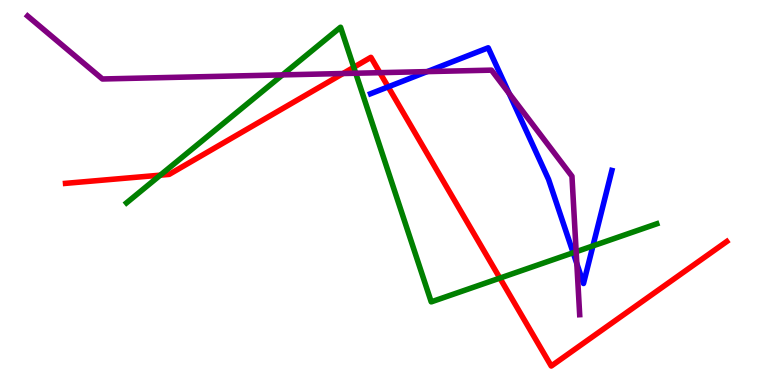[{'lines': ['blue', 'red'], 'intersections': [{'x': 5.01, 'y': 7.74}]}, {'lines': ['green', 'red'], 'intersections': [{'x': 2.07, 'y': 5.45}, {'x': 4.56, 'y': 8.25}, {'x': 6.45, 'y': 2.78}]}, {'lines': ['purple', 'red'], 'intersections': [{'x': 4.43, 'y': 8.09}, {'x': 4.9, 'y': 8.11}]}, {'lines': ['blue', 'green'], 'intersections': [{'x': 7.4, 'y': 3.44}, {'x': 7.65, 'y': 3.61}]}, {'lines': ['blue', 'purple'], 'intersections': [{'x': 5.51, 'y': 8.14}, {'x': 6.57, 'y': 7.57}, {'x': 7.44, 'y': 3.15}]}, {'lines': ['green', 'purple'], 'intersections': [{'x': 3.64, 'y': 8.05}, {'x': 4.59, 'y': 8.1}, {'x': 7.43, 'y': 3.46}]}]